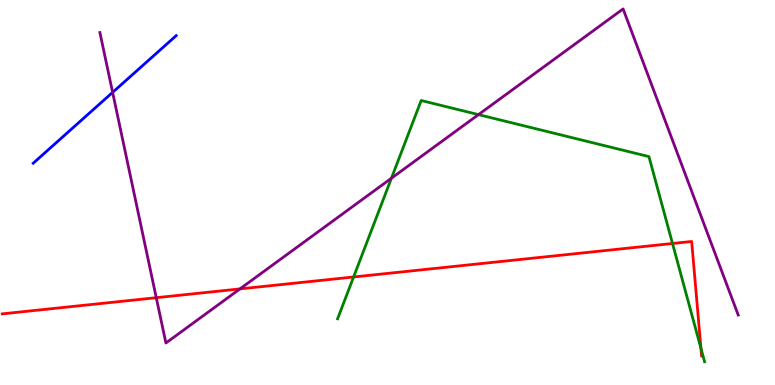[{'lines': ['blue', 'red'], 'intersections': []}, {'lines': ['green', 'red'], 'intersections': [{'x': 4.56, 'y': 2.81}, {'x': 8.68, 'y': 3.68}, {'x': 9.04, 'y': 0.951}]}, {'lines': ['purple', 'red'], 'intersections': [{'x': 2.02, 'y': 2.27}, {'x': 3.1, 'y': 2.5}]}, {'lines': ['blue', 'green'], 'intersections': []}, {'lines': ['blue', 'purple'], 'intersections': [{'x': 1.45, 'y': 7.6}]}, {'lines': ['green', 'purple'], 'intersections': [{'x': 5.05, 'y': 5.37}, {'x': 6.17, 'y': 7.02}]}]